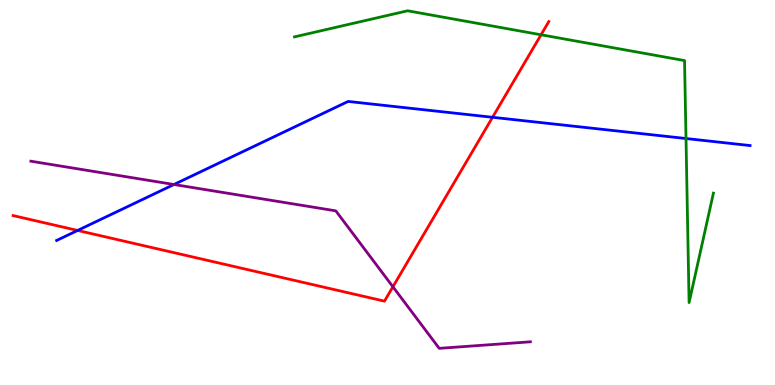[{'lines': ['blue', 'red'], 'intersections': [{'x': 1.0, 'y': 4.01}, {'x': 6.36, 'y': 6.95}]}, {'lines': ['green', 'red'], 'intersections': [{'x': 6.98, 'y': 9.1}]}, {'lines': ['purple', 'red'], 'intersections': [{'x': 5.07, 'y': 2.55}]}, {'lines': ['blue', 'green'], 'intersections': [{'x': 8.85, 'y': 6.4}]}, {'lines': ['blue', 'purple'], 'intersections': [{'x': 2.24, 'y': 5.21}]}, {'lines': ['green', 'purple'], 'intersections': []}]